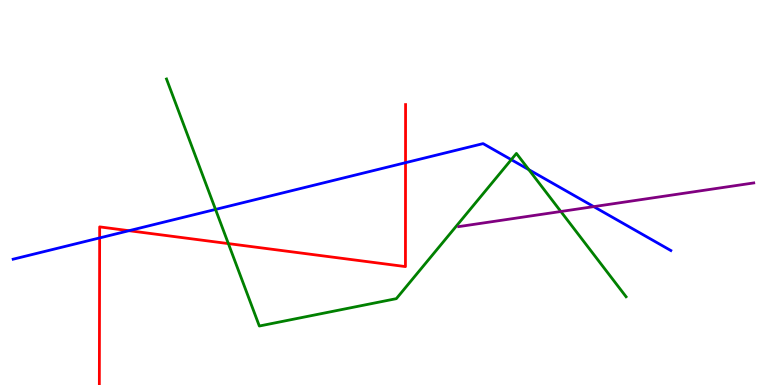[{'lines': ['blue', 'red'], 'intersections': [{'x': 1.29, 'y': 3.82}, {'x': 1.66, 'y': 4.01}, {'x': 5.23, 'y': 5.77}]}, {'lines': ['green', 'red'], 'intersections': [{'x': 2.95, 'y': 3.67}]}, {'lines': ['purple', 'red'], 'intersections': []}, {'lines': ['blue', 'green'], 'intersections': [{'x': 2.78, 'y': 4.56}, {'x': 6.6, 'y': 5.85}, {'x': 6.82, 'y': 5.59}]}, {'lines': ['blue', 'purple'], 'intersections': [{'x': 7.66, 'y': 4.63}]}, {'lines': ['green', 'purple'], 'intersections': [{'x': 7.24, 'y': 4.51}]}]